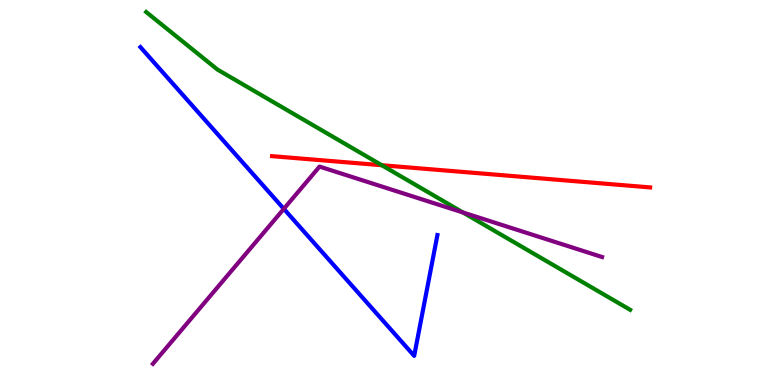[{'lines': ['blue', 'red'], 'intersections': []}, {'lines': ['green', 'red'], 'intersections': [{'x': 4.93, 'y': 5.71}]}, {'lines': ['purple', 'red'], 'intersections': []}, {'lines': ['blue', 'green'], 'intersections': []}, {'lines': ['blue', 'purple'], 'intersections': [{'x': 3.66, 'y': 4.58}]}, {'lines': ['green', 'purple'], 'intersections': [{'x': 5.97, 'y': 4.48}]}]